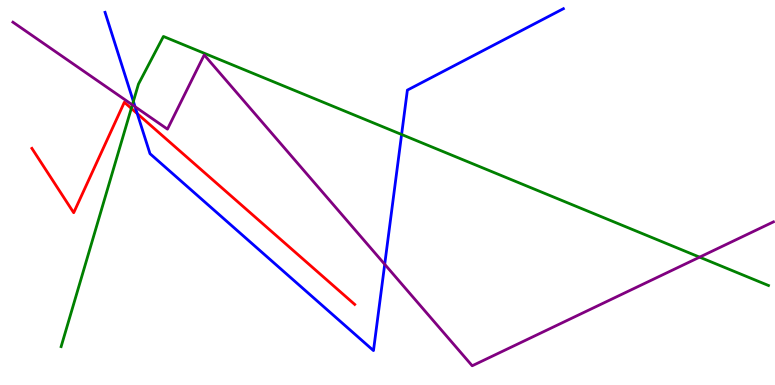[{'lines': ['blue', 'red'], 'intersections': [{'x': 1.77, 'y': 7.05}]}, {'lines': ['green', 'red'], 'intersections': [{'x': 1.69, 'y': 7.18}]}, {'lines': ['purple', 'red'], 'intersections': []}, {'lines': ['blue', 'green'], 'intersections': [{'x': 1.72, 'y': 7.37}, {'x': 5.18, 'y': 6.51}]}, {'lines': ['blue', 'purple'], 'intersections': [{'x': 1.74, 'y': 7.23}, {'x': 4.96, 'y': 3.14}]}, {'lines': ['green', 'purple'], 'intersections': [{'x': 1.71, 'y': 7.28}, {'x': 9.03, 'y': 3.32}]}]